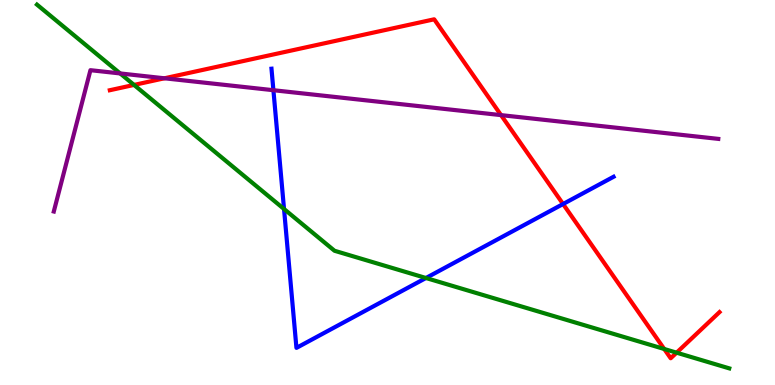[{'lines': ['blue', 'red'], 'intersections': [{'x': 7.27, 'y': 4.7}]}, {'lines': ['green', 'red'], 'intersections': [{'x': 1.73, 'y': 7.79}, {'x': 8.57, 'y': 0.935}, {'x': 8.73, 'y': 0.84}]}, {'lines': ['purple', 'red'], 'intersections': [{'x': 2.12, 'y': 7.97}, {'x': 6.47, 'y': 7.01}]}, {'lines': ['blue', 'green'], 'intersections': [{'x': 3.66, 'y': 4.57}, {'x': 5.5, 'y': 2.78}]}, {'lines': ['blue', 'purple'], 'intersections': [{'x': 3.53, 'y': 7.66}]}, {'lines': ['green', 'purple'], 'intersections': [{'x': 1.55, 'y': 8.09}]}]